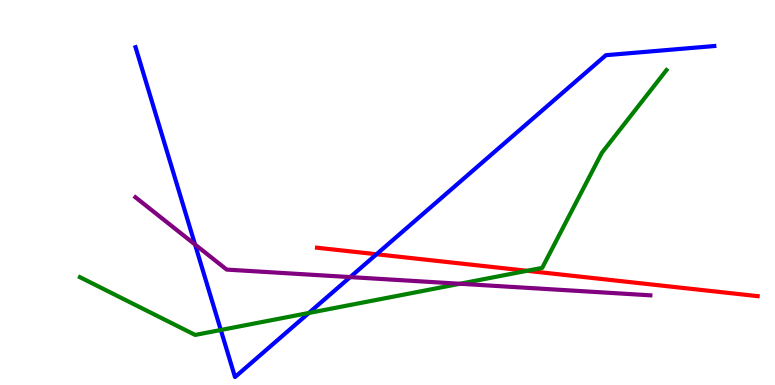[{'lines': ['blue', 'red'], 'intersections': [{'x': 4.86, 'y': 3.4}]}, {'lines': ['green', 'red'], 'intersections': [{'x': 6.8, 'y': 2.97}]}, {'lines': ['purple', 'red'], 'intersections': []}, {'lines': ['blue', 'green'], 'intersections': [{'x': 2.85, 'y': 1.43}, {'x': 3.99, 'y': 1.87}]}, {'lines': ['blue', 'purple'], 'intersections': [{'x': 2.52, 'y': 3.65}, {'x': 4.52, 'y': 2.8}]}, {'lines': ['green', 'purple'], 'intersections': [{'x': 5.94, 'y': 2.63}]}]